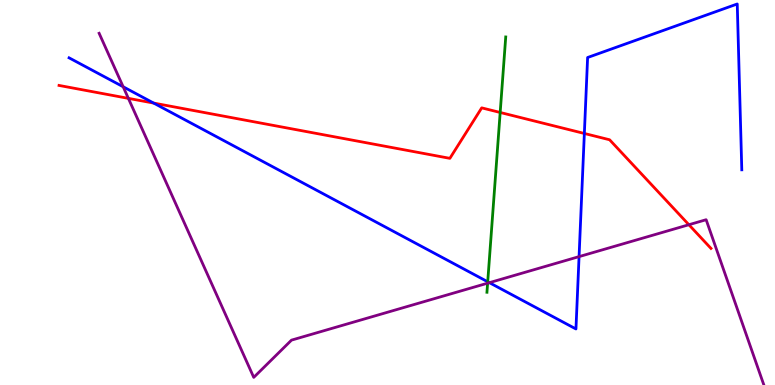[{'lines': ['blue', 'red'], 'intersections': [{'x': 1.98, 'y': 7.32}, {'x': 7.54, 'y': 6.53}]}, {'lines': ['green', 'red'], 'intersections': [{'x': 6.45, 'y': 7.08}]}, {'lines': ['purple', 'red'], 'intersections': [{'x': 1.66, 'y': 7.44}, {'x': 8.89, 'y': 4.16}]}, {'lines': ['blue', 'green'], 'intersections': [{'x': 6.29, 'y': 2.68}]}, {'lines': ['blue', 'purple'], 'intersections': [{'x': 1.59, 'y': 7.75}, {'x': 6.31, 'y': 2.66}, {'x': 7.47, 'y': 3.33}]}, {'lines': ['green', 'purple'], 'intersections': [{'x': 6.29, 'y': 2.64}]}]